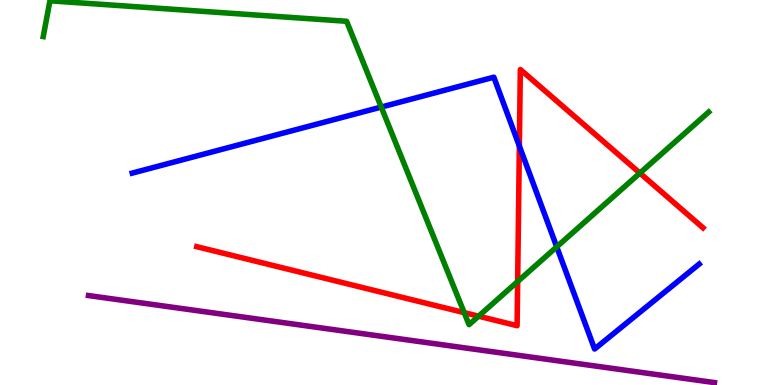[{'lines': ['blue', 'red'], 'intersections': [{'x': 6.7, 'y': 6.21}]}, {'lines': ['green', 'red'], 'intersections': [{'x': 5.99, 'y': 1.88}, {'x': 6.18, 'y': 1.79}, {'x': 6.68, 'y': 2.69}, {'x': 8.26, 'y': 5.5}]}, {'lines': ['purple', 'red'], 'intersections': []}, {'lines': ['blue', 'green'], 'intersections': [{'x': 4.92, 'y': 7.22}, {'x': 7.18, 'y': 3.59}]}, {'lines': ['blue', 'purple'], 'intersections': []}, {'lines': ['green', 'purple'], 'intersections': []}]